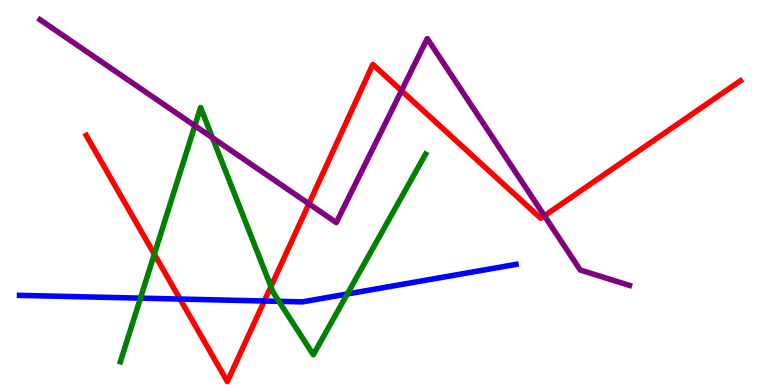[{'lines': ['blue', 'red'], 'intersections': [{'x': 2.32, 'y': 2.23}, {'x': 3.41, 'y': 2.18}]}, {'lines': ['green', 'red'], 'intersections': [{'x': 1.99, 'y': 3.4}, {'x': 3.5, 'y': 2.56}]}, {'lines': ['purple', 'red'], 'intersections': [{'x': 3.99, 'y': 4.71}, {'x': 5.18, 'y': 7.64}, {'x': 7.02, 'y': 4.39}]}, {'lines': ['blue', 'green'], 'intersections': [{'x': 1.81, 'y': 2.26}, {'x': 3.6, 'y': 2.17}, {'x': 4.48, 'y': 2.36}]}, {'lines': ['blue', 'purple'], 'intersections': []}, {'lines': ['green', 'purple'], 'intersections': [{'x': 2.51, 'y': 6.73}, {'x': 2.74, 'y': 6.42}]}]